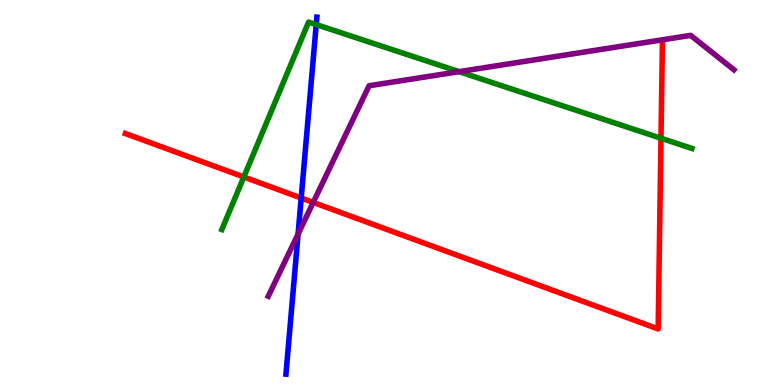[{'lines': ['blue', 'red'], 'intersections': [{'x': 3.89, 'y': 4.86}]}, {'lines': ['green', 'red'], 'intersections': [{'x': 3.15, 'y': 5.4}, {'x': 8.53, 'y': 6.41}]}, {'lines': ['purple', 'red'], 'intersections': [{'x': 4.04, 'y': 4.74}]}, {'lines': ['blue', 'green'], 'intersections': [{'x': 4.08, 'y': 9.36}]}, {'lines': ['blue', 'purple'], 'intersections': [{'x': 3.85, 'y': 3.92}]}, {'lines': ['green', 'purple'], 'intersections': [{'x': 5.92, 'y': 8.14}]}]